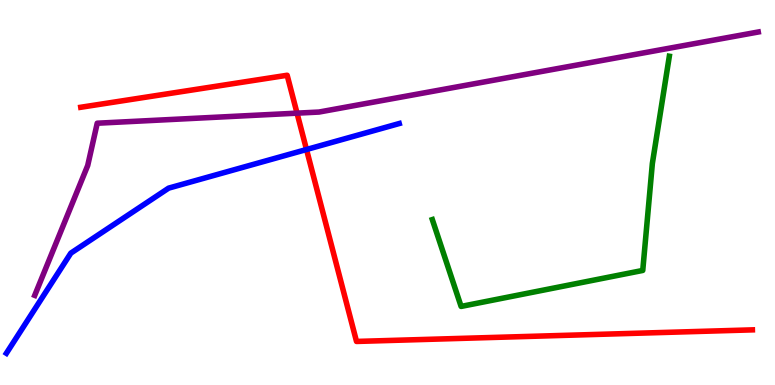[{'lines': ['blue', 'red'], 'intersections': [{'x': 3.95, 'y': 6.12}]}, {'lines': ['green', 'red'], 'intersections': []}, {'lines': ['purple', 'red'], 'intersections': [{'x': 3.83, 'y': 7.06}]}, {'lines': ['blue', 'green'], 'intersections': []}, {'lines': ['blue', 'purple'], 'intersections': []}, {'lines': ['green', 'purple'], 'intersections': []}]